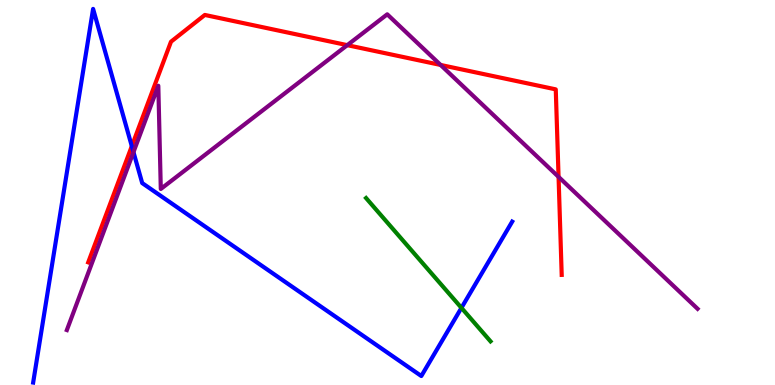[{'lines': ['blue', 'red'], 'intersections': [{'x': 1.7, 'y': 6.2}]}, {'lines': ['green', 'red'], 'intersections': []}, {'lines': ['purple', 'red'], 'intersections': [{'x': 4.48, 'y': 8.83}, {'x': 5.69, 'y': 8.31}, {'x': 7.21, 'y': 5.41}]}, {'lines': ['blue', 'green'], 'intersections': [{'x': 5.95, 'y': 2.0}]}, {'lines': ['blue', 'purple'], 'intersections': [{'x': 1.72, 'y': 6.05}]}, {'lines': ['green', 'purple'], 'intersections': []}]